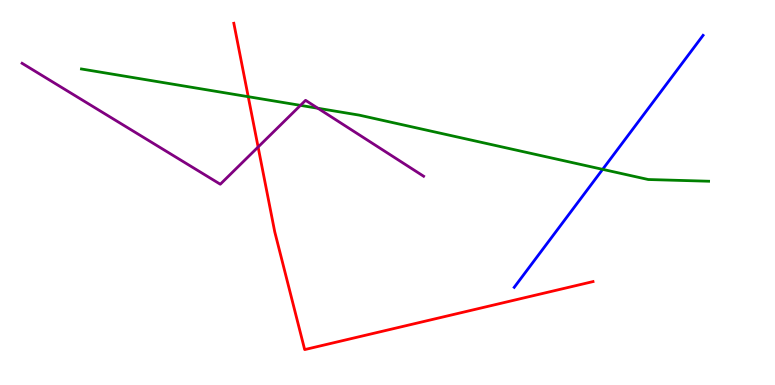[{'lines': ['blue', 'red'], 'intersections': []}, {'lines': ['green', 'red'], 'intersections': [{'x': 3.2, 'y': 7.49}]}, {'lines': ['purple', 'red'], 'intersections': [{'x': 3.33, 'y': 6.18}]}, {'lines': ['blue', 'green'], 'intersections': [{'x': 7.78, 'y': 5.6}]}, {'lines': ['blue', 'purple'], 'intersections': []}, {'lines': ['green', 'purple'], 'intersections': [{'x': 3.88, 'y': 7.26}, {'x': 4.1, 'y': 7.19}]}]